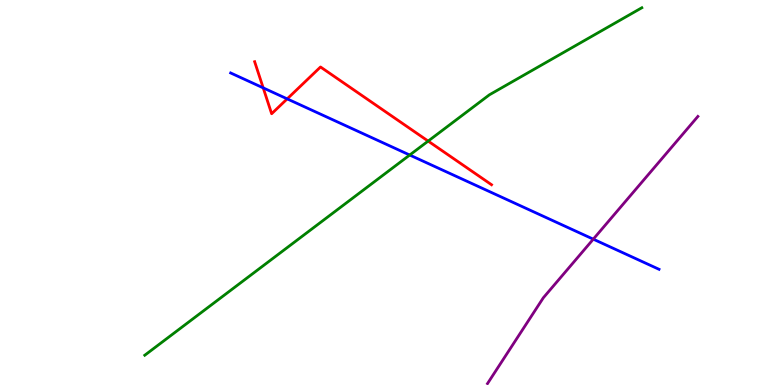[{'lines': ['blue', 'red'], 'intersections': [{'x': 3.4, 'y': 7.72}, {'x': 3.71, 'y': 7.43}]}, {'lines': ['green', 'red'], 'intersections': [{'x': 5.52, 'y': 6.34}]}, {'lines': ['purple', 'red'], 'intersections': []}, {'lines': ['blue', 'green'], 'intersections': [{'x': 5.29, 'y': 5.97}]}, {'lines': ['blue', 'purple'], 'intersections': [{'x': 7.66, 'y': 3.79}]}, {'lines': ['green', 'purple'], 'intersections': []}]